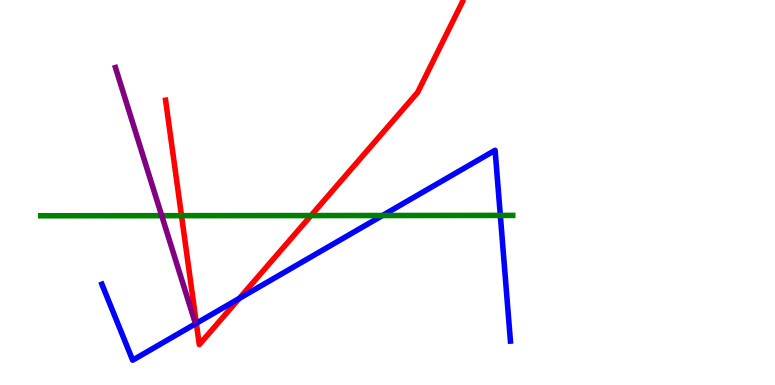[{'lines': ['blue', 'red'], 'intersections': [{'x': 2.53, 'y': 1.6}, {'x': 3.09, 'y': 2.25}]}, {'lines': ['green', 'red'], 'intersections': [{'x': 2.34, 'y': 4.4}, {'x': 4.01, 'y': 4.4}]}, {'lines': ['purple', 'red'], 'intersections': []}, {'lines': ['blue', 'green'], 'intersections': [{'x': 4.94, 'y': 4.4}, {'x': 6.46, 'y': 4.4}]}, {'lines': ['blue', 'purple'], 'intersections': []}, {'lines': ['green', 'purple'], 'intersections': [{'x': 2.09, 'y': 4.4}]}]